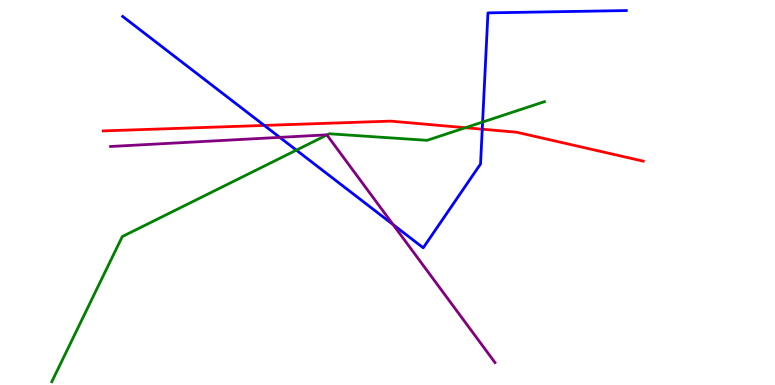[{'lines': ['blue', 'red'], 'intersections': [{'x': 3.41, 'y': 6.74}, {'x': 6.22, 'y': 6.64}]}, {'lines': ['green', 'red'], 'intersections': [{'x': 6.01, 'y': 6.68}]}, {'lines': ['purple', 'red'], 'intersections': []}, {'lines': ['blue', 'green'], 'intersections': [{'x': 3.82, 'y': 6.1}, {'x': 6.23, 'y': 6.83}]}, {'lines': ['blue', 'purple'], 'intersections': [{'x': 3.61, 'y': 6.43}, {'x': 5.07, 'y': 4.17}]}, {'lines': ['green', 'purple'], 'intersections': [{'x': 4.22, 'y': 6.49}]}]